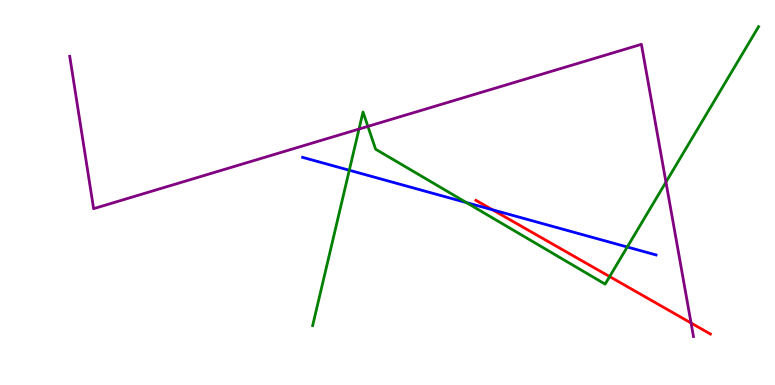[{'lines': ['blue', 'red'], 'intersections': [{'x': 6.35, 'y': 4.55}]}, {'lines': ['green', 'red'], 'intersections': [{'x': 7.87, 'y': 2.82}]}, {'lines': ['purple', 'red'], 'intersections': [{'x': 8.92, 'y': 1.61}]}, {'lines': ['blue', 'green'], 'intersections': [{'x': 4.51, 'y': 5.58}, {'x': 6.02, 'y': 4.74}, {'x': 8.09, 'y': 3.58}]}, {'lines': ['blue', 'purple'], 'intersections': []}, {'lines': ['green', 'purple'], 'intersections': [{'x': 4.63, 'y': 6.65}, {'x': 4.75, 'y': 6.72}, {'x': 8.59, 'y': 5.27}]}]